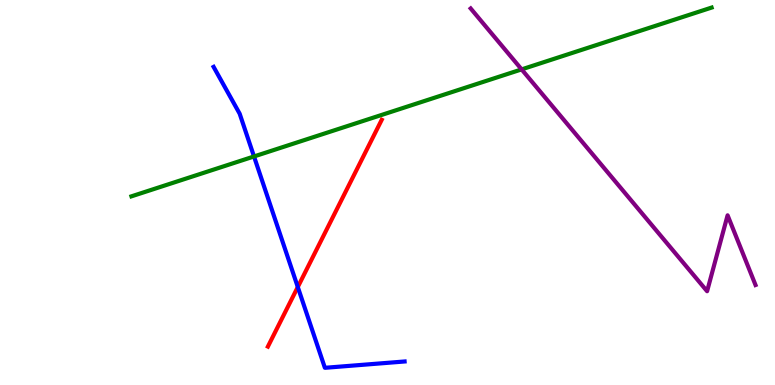[{'lines': ['blue', 'red'], 'intersections': [{'x': 3.84, 'y': 2.54}]}, {'lines': ['green', 'red'], 'intersections': []}, {'lines': ['purple', 'red'], 'intersections': []}, {'lines': ['blue', 'green'], 'intersections': [{'x': 3.28, 'y': 5.94}]}, {'lines': ['blue', 'purple'], 'intersections': []}, {'lines': ['green', 'purple'], 'intersections': [{'x': 6.73, 'y': 8.2}]}]